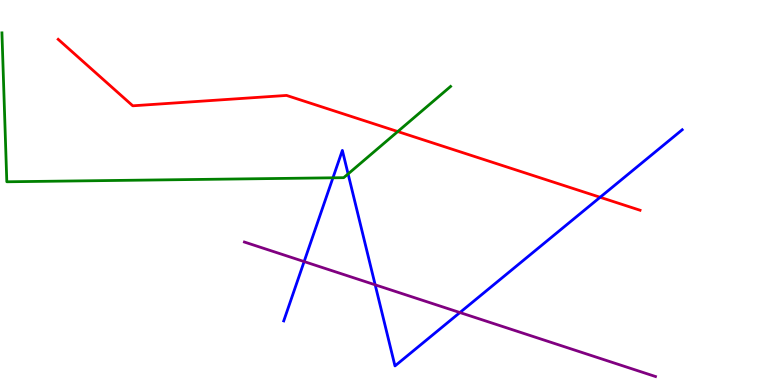[{'lines': ['blue', 'red'], 'intersections': [{'x': 7.74, 'y': 4.88}]}, {'lines': ['green', 'red'], 'intersections': [{'x': 5.13, 'y': 6.58}]}, {'lines': ['purple', 'red'], 'intersections': []}, {'lines': ['blue', 'green'], 'intersections': [{'x': 4.3, 'y': 5.38}, {'x': 4.49, 'y': 5.48}]}, {'lines': ['blue', 'purple'], 'intersections': [{'x': 3.92, 'y': 3.21}, {'x': 4.84, 'y': 2.6}, {'x': 5.93, 'y': 1.88}]}, {'lines': ['green', 'purple'], 'intersections': []}]